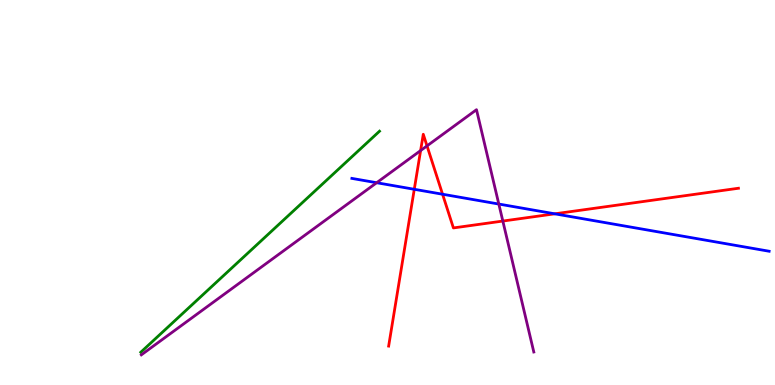[{'lines': ['blue', 'red'], 'intersections': [{'x': 5.35, 'y': 5.08}, {'x': 5.71, 'y': 4.96}, {'x': 7.16, 'y': 4.45}]}, {'lines': ['green', 'red'], 'intersections': []}, {'lines': ['purple', 'red'], 'intersections': [{'x': 5.43, 'y': 6.09}, {'x': 5.51, 'y': 6.21}, {'x': 6.49, 'y': 4.26}]}, {'lines': ['blue', 'green'], 'intersections': []}, {'lines': ['blue', 'purple'], 'intersections': [{'x': 4.86, 'y': 5.25}, {'x': 6.44, 'y': 4.7}]}, {'lines': ['green', 'purple'], 'intersections': []}]